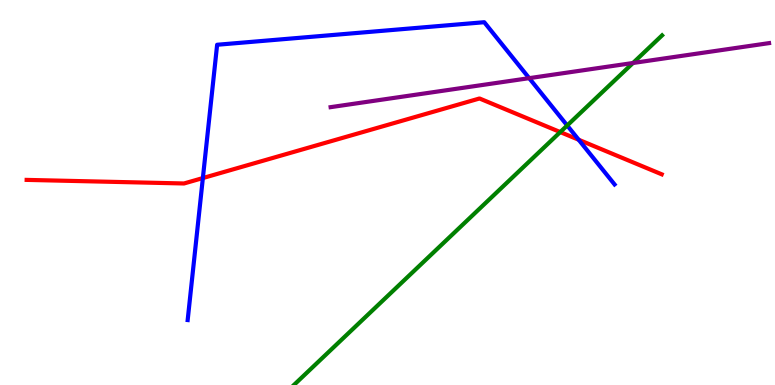[{'lines': ['blue', 'red'], 'intersections': [{'x': 2.62, 'y': 5.38}, {'x': 7.47, 'y': 6.37}]}, {'lines': ['green', 'red'], 'intersections': [{'x': 7.23, 'y': 6.57}]}, {'lines': ['purple', 'red'], 'intersections': []}, {'lines': ['blue', 'green'], 'intersections': [{'x': 7.32, 'y': 6.74}]}, {'lines': ['blue', 'purple'], 'intersections': [{'x': 6.83, 'y': 7.97}]}, {'lines': ['green', 'purple'], 'intersections': [{'x': 8.17, 'y': 8.36}]}]